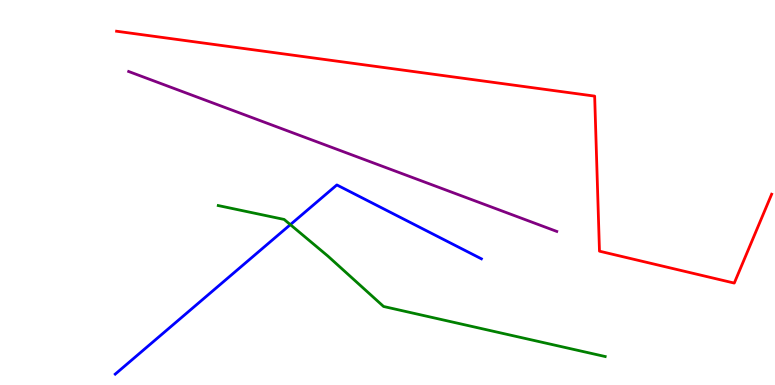[{'lines': ['blue', 'red'], 'intersections': []}, {'lines': ['green', 'red'], 'intersections': []}, {'lines': ['purple', 'red'], 'intersections': []}, {'lines': ['blue', 'green'], 'intersections': [{'x': 3.75, 'y': 4.17}]}, {'lines': ['blue', 'purple'], 'intersections': []}, {'lines': ['green', 'purple'], 'intersections': []}]